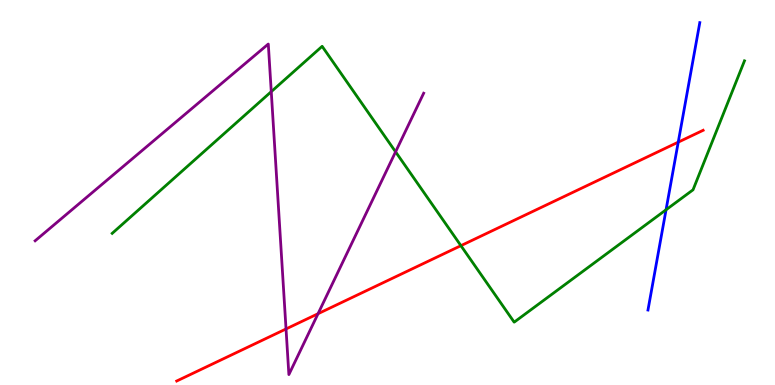[{'lines': ['blue', 'red'], 'intersections': [{'x': 8.75, 'y': 6.31}]}, {'lines': ['green', 'red'], 'intersections': [{'x': 5.95, 'y': 3.62}]}, {'lines': ['purple', 'red'], 'intersections': [{'x': 3.69, 'y': 1.46}, {'x': 4.1, 'y': 1.85}]}, {'lines': ['blue', 'green'], 'intersections': [{'x': 8.59, 'y': 4.55}]}, {'lines': ['blue', 'purple'], 'intersections': []}, {'lines': ['green', 'purple'], 'intersections': [{'x': 3.5, 'y': 7.62}, {'x': 5.1, 'y': 6.06}]}]